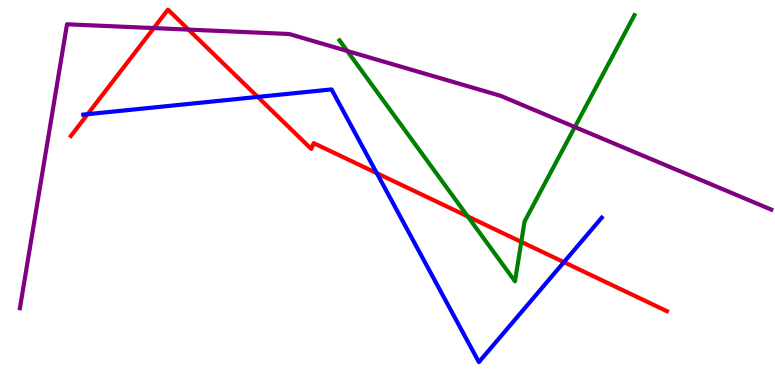[{'lines': ['blue', 'red'], 'intersections': [{'x': 1.13, 'y': 7.03}, {'x': 3.33, 'y': 7.48}, {'x': 4.86, 'y': 5.5}, {'x': 7.28, 'y': 3.19}]}, {'lines': ['green', 'red'], 'intersections': [{'x': 6.03, 'y': 4.38}, {'x': 6.73, 'y': 3.72}]}, {'lines': ['purple', 'red'], 'intersections': [{'x': 1.98, 'y': 9.27}, {'x': 2.43, 'y': 9.23}]}, {'lines': ['blue', 'green'], 'intersections': []}, {'lines': ['blue', 'purple'], 'intersections': []}, {'lines': ['green', 'purple'], 'intersections': [{'x': 4.48, 'y': 8.68}, {'x': 7.42, 'y': 6.7}]}]